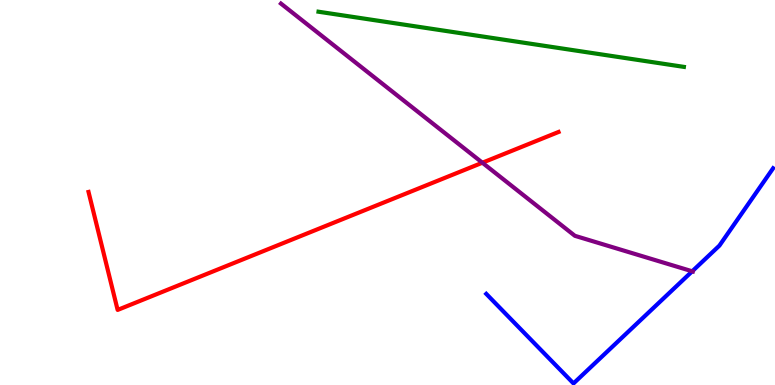[{'lines': ['blue', 'red'], 'intersections': []}, {'lines': ['green', 'red'], 'intersections': []}, {'lines': ['purple', 'red'], 'intersections': [{'x': 6.22, 'y': 5.77}]}, {'lines': ['blue', 'green'], 'intersections': []}, {'lines': ['blue', 'purple'], 'intersections': [{'x': 8.93, 'y': 2.95}]}, {'lines': ['green', 'purple'], 'intersections': []}]